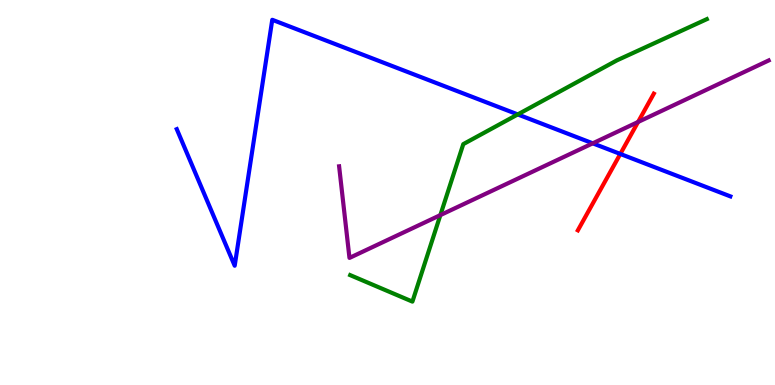[{'lines': ['blue', 'red'], 'intersections': [{'x': 8.0, 'y': 6.0}]}, {'lines': ['green', 'red'], 'intersections': []}, {'lines': ['purple', 'red'], 'intersections': [{'x': 8.23, 'y': 6.83}]}, {'lines': ['blue', 'green'], 'intersections': [{'x': 6.68, 'y': 7.03}]}, {'lines': ['blue', 'purple'], 'intersections': [{'x': 7.65, 'y': 6.28}]}, {'lines': ['green', 'purple'], 'intersections': [{'x': 5.68, 'y': 4.41}]}]